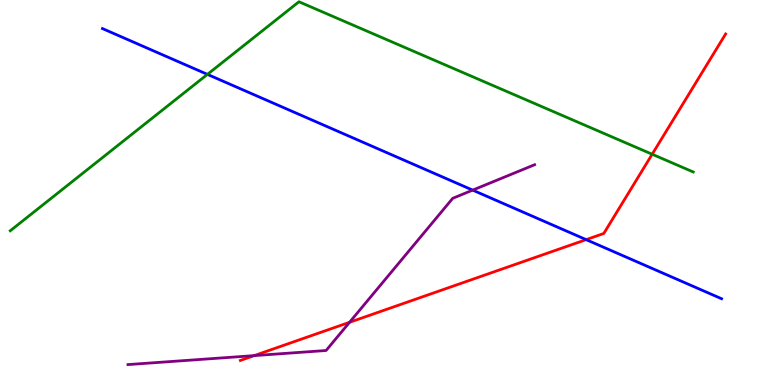[{'lines': ['blue', 'red'], 'intersections': [{'x': 7.56, 'y': 3.78}]}, {'lines': ['green', 'red'], 'intersections': [{'x': 8.42, 'y': 5.99}]}, {'lines': ['purple', 'red'], 'intersections': [{'x': 3.28, 'y': 0.763}, {'x': 4.51, 'y': 1.63}]}, {'lines': ['blue', 'green'], 'intersections': [{'x': 2.68, 'y': 8.07}]}, {'lines': ['blue', 'purple'], 'intersections': [{'x': 6.1, 'y': 5.06}]}, {'lines': ['green', 'purple'], 'intersections': []}]